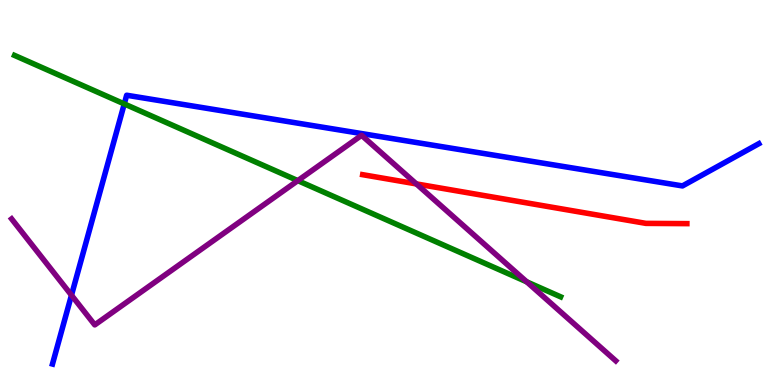[{'lines': ['blue', 'red'], 'intersections': []}, {'lines': ['green', 'red'], 'intersections': []}, {'lines': ['purple', 'red'], 'intersections': [{'x': 5.37, 'y': 5.22}]}, {'lines': ['blue', 'green'], 'intersections': [{'x': 1.6, 'y': 7.3}]}, {'lines': ['blue', 'purple'], 'intersections': [{'x': 0.922, 'y': 2.33}]}, {'lines': ['green', 'purple'], 'intersections': [{'x': 3.84, 'y': 5.31}, {'x': 6.8, 'y': 2.68}]}]